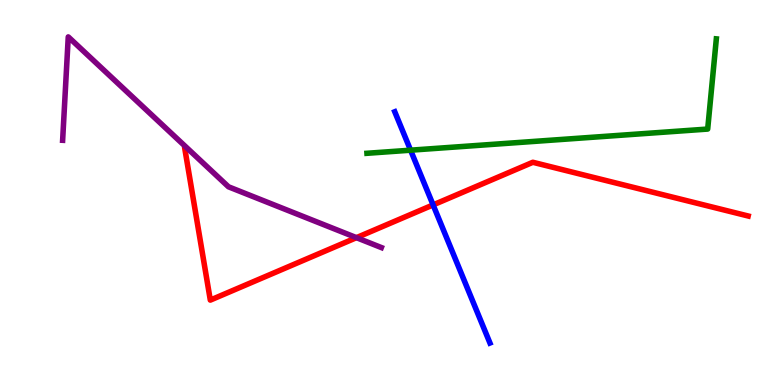[{'lines': ['blue', 'red'], 'intersections': [{'x': 5.59, 'y': 4.68}]}, {'lines': ['green', 'red'], 'intersections': []}, {'lines': ['purple', 'red'], 'intersections': [{'x': 4.6, 'y': 3.83}]}, {'lines': ['blue', 'green'], 'intersections': [{'x': 5.3, 'y': 6.1}]}, {'lines': ['blue', 'purple'], 'intersections': []}, {'lines': ['green', 'purple'], 'intersections': []}]